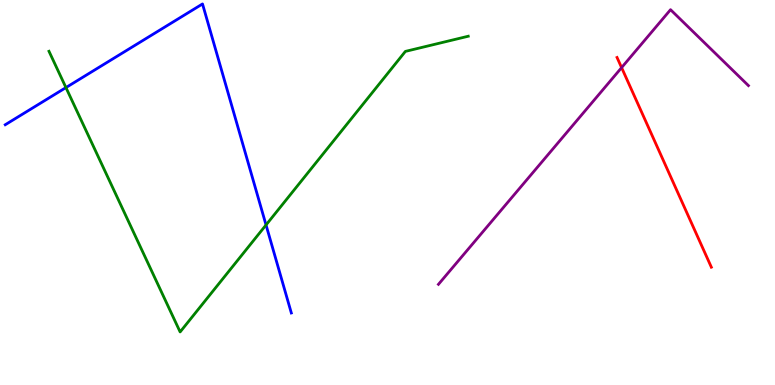[{'lines': ['blue', 'red'], 'intersections': []}, {'lines': ['green', 'red'], 'intersections': []}, {'lines': ['purple', 'red'], 'intersections': [{'x': 8.02, 'y': 8.24}]}, {'lines': ['blue', 'green'], 'intersections': [{'x': 0.851, 'y': 7.73}, {'x': 3.43, 'y': 4.16}]}, {'lines': ['blue', 'purple'], 'intersections': []}, {'lines': ['green', 'purple'], 'intersections': []}]